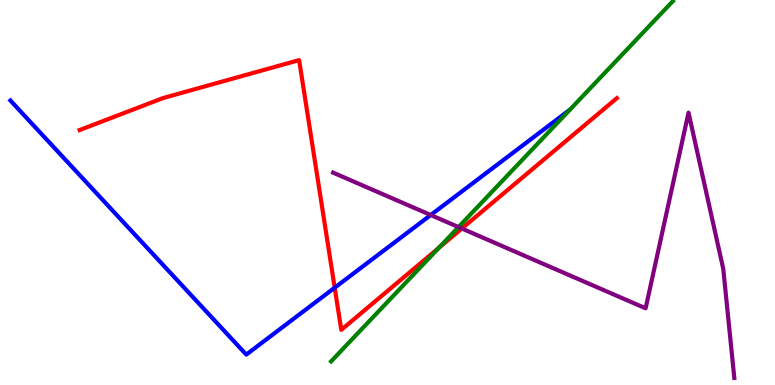[{'lines': ['blue', 'red'], 'intersections': [{'x': 4.32, 'y': 2.53}]}, {'lines': ['green', 'red'], 'intersections': [{'x': 5.66, 'y': 3.56}]}, {'lines': ['purple', 'red'], 'intersections': [{'x': 5.96, 'y': 4.06}]}, {'lines': ['blue', 'green'], 'intersections': []}, {'lines': ['blue', 'purple'], 'intersections': [{'x': 5.56, 'y': 4.41}]}, {'lines': ['green', 'purple'], 'intersections': [{'x': 5.92, 'y': 4.1}]}]